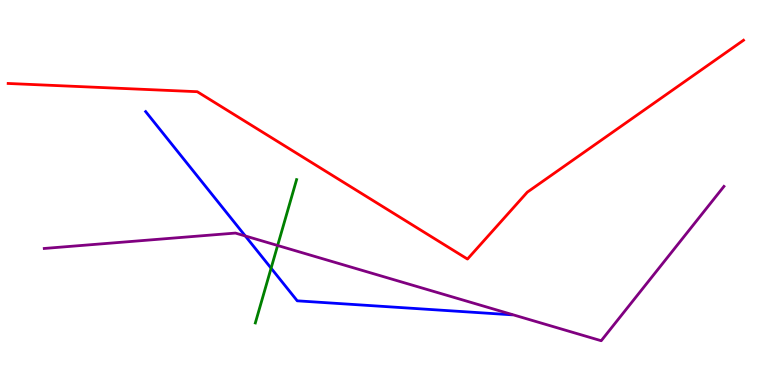[{'lines': ['blue', 'red'], 'intersections': []}, {'lines': ['green', 'red'], 'intersections': []}, {'lines': ['purple', 'red'], 'intersections': []}, {'lines': ['blue', 'green'], 'intersections': [{'x': 3.5, 'y': 3.03}]}, {'lines': ['blue', 'purple'], 'intersections': [{'x': 3.17, 'y': 3.87}]}, {'lines': ['green', 'purple'], 'intersections': [{'x': 3.58, 'y': 3.62}]}]